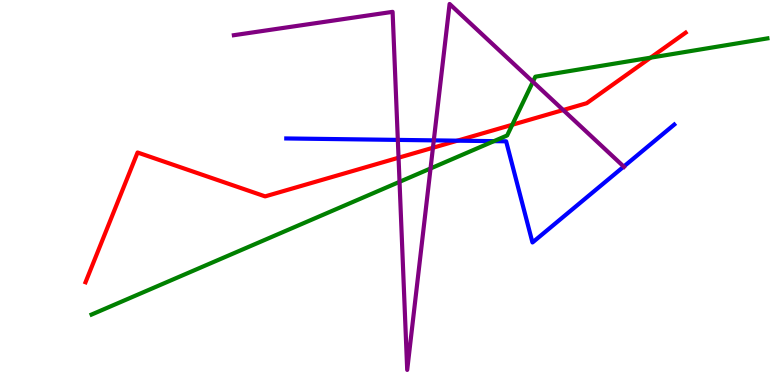[{'lines': ['blue', 'red'], 'intersections': [{'x': 5.9, 'y': 6.35}]}, {'lines': ['green', 'red'], 'intersections': [{'x': 6.61, 'y': 6.76}, {'x': 8.39, 'y': 8.5}]}, {'lines': ['purple', 'red'], 'intersections': [{'x': 5.14, 'y': 5.9}, {'x': 5.59, 'y': 6.16}, {'x': 7.27, 'y': 7.14}]}, {'lines': ['blue', 'green'], 'intersections': [{'x': 6.37, 'y': 6.33}]}, {'lines': ['blue', 'purple'], 'intersections': [{'x': 5.13, 'y': 6.37}, {'x': 5.6, 'y': 6.35}, {'x': 8.05, 'y': 5.67}]}, {'lines': ['green', 'purple'], 'intersections': [{'x': 5.16, 'y': 5.28}, {'x': 5.56, 'y': 5.62}, {'x': 6.88, 'y': 7.88}]}]